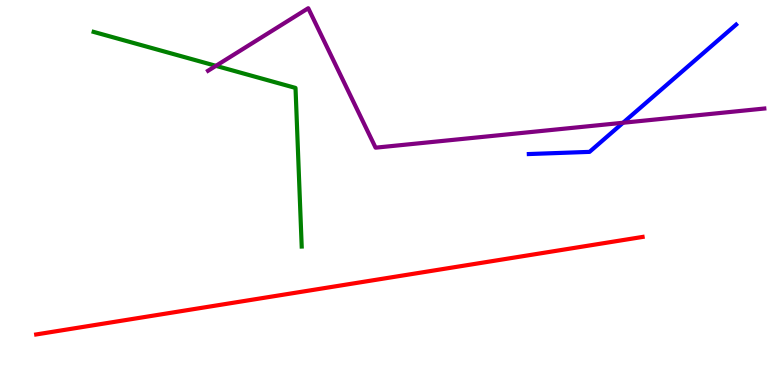[{'lines': ['blue', 'red'], 'intersections': []}, {'lines': ['green', 'red'], 'intersections': []}, {'lines': ['purple', 'red'], 'intersections': []}, {'lines': ['blue', 'green'], 'intersections': []}, {'lines': ['blue', 'purple'], 'intersections': [{'x': 8.04, 'y': 6.81}]}, {'lines': ['green', 'purple'], 'intersections': [{'x': 2.79, 'y': 8.29}]}]